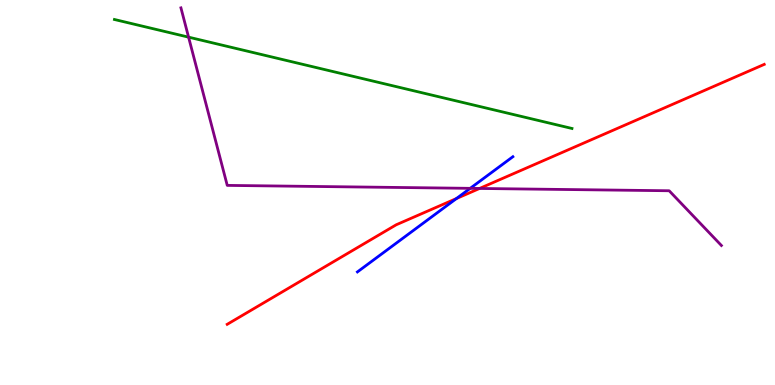[{'lines': ['blue', 'red'], 'intersections': [{'x': 5.89, 'y': 4.84}]}, {'lines': ['green', 'red'], 'intersections': []}, {'lines': ['purple', 'red'], 'intersections': [{'x': 6.19, 'y': 5.11}]}, {'lines': ['blue', 'green'], 'intersections': []}, {'lines': ['blue', 'purple'], 'intersections': [{'x': 6.07, 'y': 5.11}]}, {'lines': ['green', 'purple'], 'intersections': [{'x': 2.43, 'y': 9.04}]}]